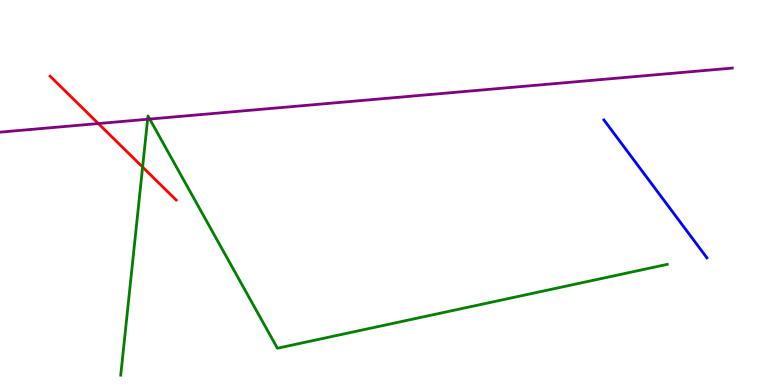[{'lines': ['blue', 'red'], 'intersections': []}, {'lines': ['green', 'red'], 'intersections': [{'x': 1.84, 'y': 5.66}]}, {'lines': ['purple', 'red'], 'intersections': [{'x': 1.27, 'y': 6.79}]}, {'lines': ['blue', 'green'], 'intersections': []}, {'lines': ['blue', 'purple'], 'intersections': []}, {'lines': ['green', 'purple'], 'intersections': [{'x': 1.9, 'y': 6.9}, {'x': 1.93, 'y': 6.91}]}]